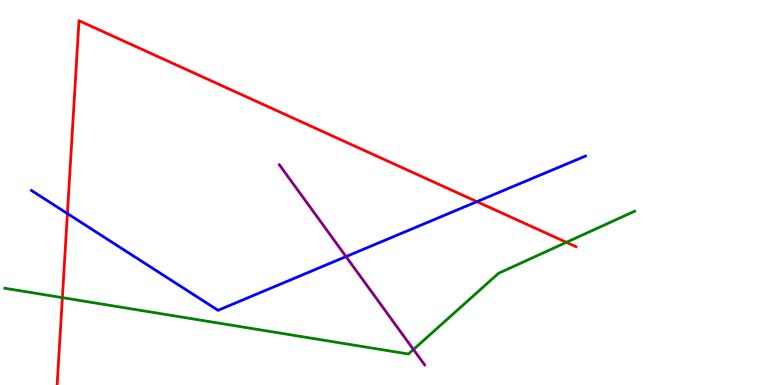[{'lines': ['blue', 'red'], 'intersections': [{'x': 0.87, 'y': 4.45}, {'x': 6.15, 'y': 4.76}]}, {'lines': ['green', 'red'], 'intersections': [{'x': 0.805, 'y': 2.27}, {'x': 7.31, 'y': 3.71}]}, {'lines': ['purple', 'red'], 'intersections': []}, {'lines': ['blue', 'green'], 'intersections': []}, {'lines': ['blue', 'purple'], 'intersections': [{'x': 4.46, 'y': 3.34}]}, {'lines': ['green', 'purple'], 'intersections': [{'x': 5.33, 'y': 0.922}]}]